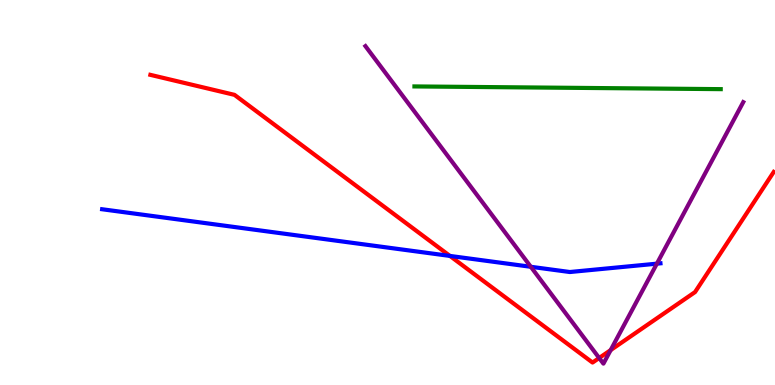[{'lines': ['blue', 'red'], 'intersections': [{'x': 5.81, 'y': 3.35}]}, {'lines': ['green', 'red'], 'intersections': []}, {'lines': ['purple', 'red'], 'intersections': [{'x': 7.73, 'y': 0.701}, {'x': 7.88, 'y': 0.907}]}, {'lines': ['blue', 'green'], 'intersections': []}, {'lines': ['blue', 'purple'], 'intersections': [{'x': 6.85, 'y': 3.07}, {'x': 8.48, 'y': 3.15}]}, {'lines': ['green', 'purple'], 'intersections': []}]